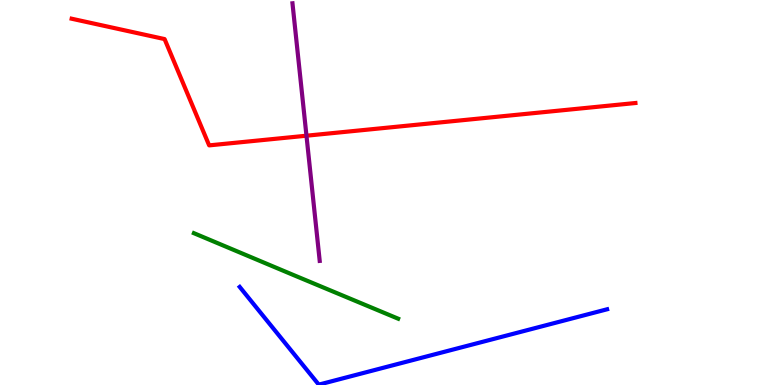[{'lines': ['blue', 'red'], 'intersections': []}, {'lines': ['green', 'red'], 'intersections': []}, {'lines': ['purple', 'red'], 'intersections': [{'x': 3.95, 'y': 6.48}]}, {'lines': ['blue', 'green'], 'intersections': []}, {'lines': ['blue', 'purple'], 'intersections': []}, {'lines': ['green', 'purple'], 'intersections': []}]